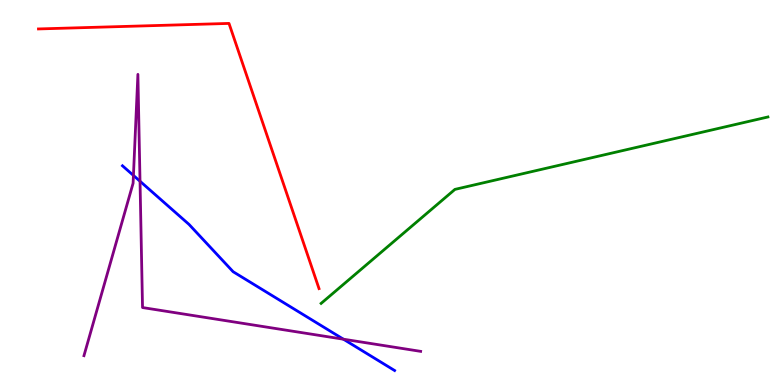[{'lines': ['blue', 'red'], 'intersections': []}, {'lines': ['green', 'red'], 'intersections': []}, {'lines': ['purple', 'red'], 'intersections': []}, {'lines': ['blue', 'green'], 'intersections': []}, {'lines': ['blue', 'purple'], 'intersections': [{'x': 1.72, 'y': 5.44}, {'x': 1.81, 'y': 5.29}, {'x': 4.43, 'y': 1.19}]}, {'lines': ['green', 'purple'], 'intersections': []}]